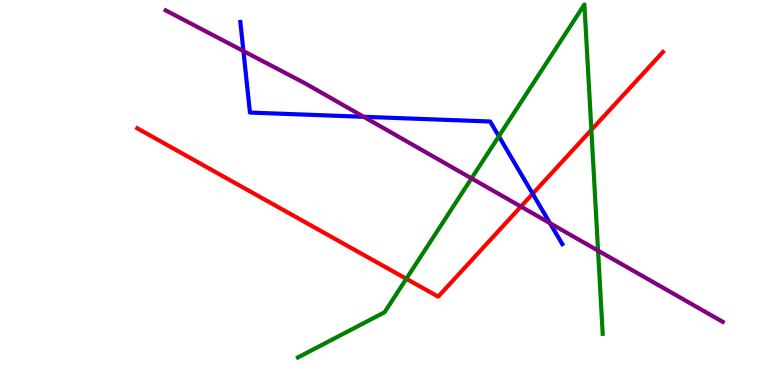[{'lines': ['blue', 'red'], 'intersections': [{'x': 6.87, 'y': 4.97}]}, {'lines': ['green', 'red'], 'intersections': [{'x': 5.24, 'y': 2.76}, {'x': 7.63, 'y': 6.63}]}, {'lines': ['purple', 'red'], 'intersections': [{'x': 6.72, 'y': 4.63}]}, {'lines': ['blue', 'green'], 'intersections': [{'x': 6.44, 'y': 6.46}]}, {'lines': ['blue', 'purple'], 'intersections': [{'x': 3.14, 'y': 8.67}, {'x': 4.69, 'y': 6.97}, {'x': 7.1, 'y': 4.2}]}, {'lines': ['green', 'purple'], 'intersections': [{'x': 6.08, 'y': 5.37}, {'x': 7.72, 'y': 3.49}]}]